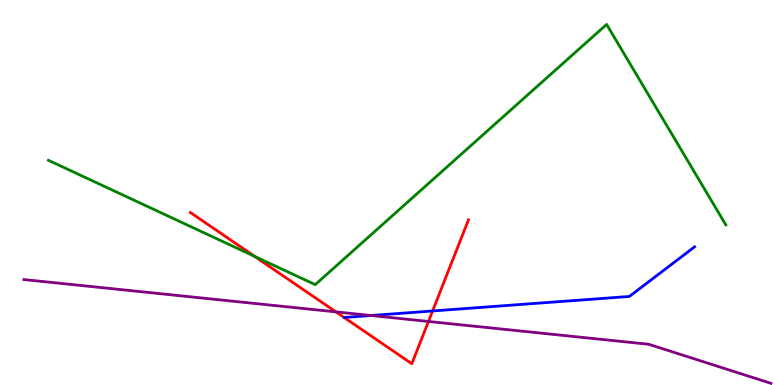[{'lines': ['blue', 'red'], 'intersections': [{'x': 5.58, 'y': 1.92}]}, {'lines': ['green', 'red'], 'intersections': [{'x': 3.29, 'y': 3.34}]}, {'lines': ['purple', 'red'], 'intersections': [{'x': 4.33, 'y': 1.9}, {'x': 5.53, 'y': 1.65}]}, {'lines': ['blue', 'green'], 'intersections': []}, {'lines': ['blue', 'purple'], 'intersections': [{'x': 4.79, 'y': 1.8}]}, {'lines': ['green', 'purple'], 'intersections': []}]